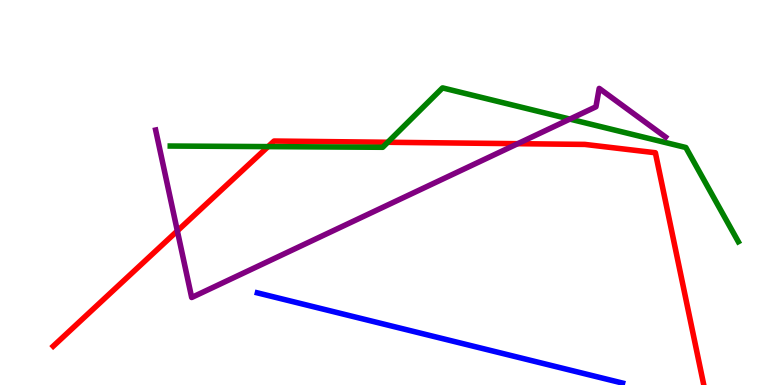[{'lines': ['blue', 'red'], 'intersections': []}, {'lines': ['green', 'red'], 'intersections': [{'x': 3.46, 'y': 6.19}, {'x': 5.0, 'y': 6.3}]}, {'lines': ['purple', 'red'], 'intersections': [{'x': 2.29, 'y': 4.0}, {'x': 6.68, 'y': 6.27}]}, {'lines': ['blue', 'green'], 'intersections': []}, {'lines': ['blue', 'purple'], 'intersections': []}, {'lines': ['green', 'purple'], 'intersections': [{'x': 7.35, 'y': 6.91}]}]